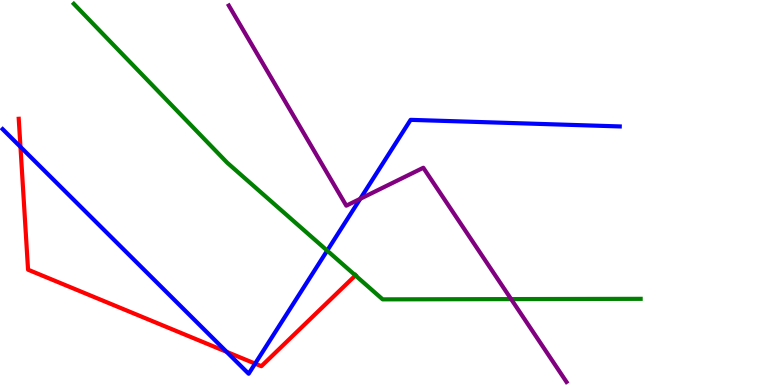[{'lines': ['blue', 'red'], 'intersections': [{'x': 0.264, 'y': 6.18}, {'x': 2.92, 'y': 0.862}, {'x': 3.29, 'y': 0.555}]}, {'lines': ['green', 'red'], 'intersections': [{'x': 4.59, 'y': 2.85}]}, {'lines': ['purple', 'red'], 'intersections': []}, {'lines': ['blue', 'green'], 'intersections': [{'x': 4.22, 'y': 3.49}]}, {'lines': ['blue', 'purple'], 'intersections': [{'x': 4.65, 'y': 4.84}]}, {'lines': ['green', 'purple'], 'intersections': [{'x': 6.6, 'y': 2.23}]}]